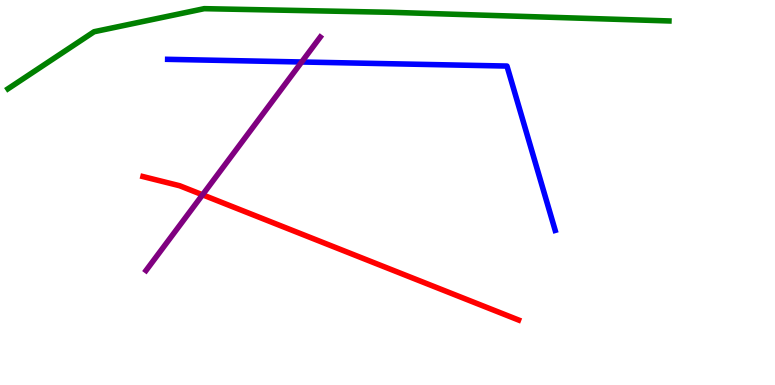[{'lines': ['blue', 'red'], 'intersections': []}, {'lines': ['green', 'red'], 'intersections': []}, {'lines': ['purple', 'red'], 'intersections': [{'x': 2.61, 'y': 4.94}]}, {'lines': ['blue', 'green'], 'intersections': []}, {'lines': ['blue', 'purple'], 'intersections': [{'x': 3.89, 'y': 8.39}]}, {'lines': ['green', 'purple'], 'intersections': []}]